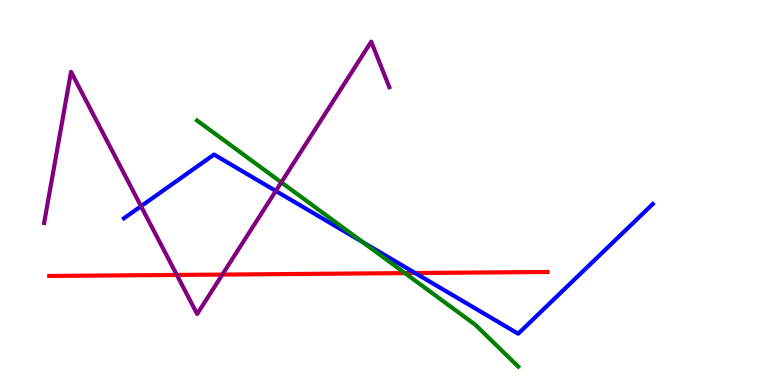[{'lines': ['blue', 'red'], 'intersections': [{'x': 5.36, 'y': 2.91}]}, {'lines': ['green', 'red'], 'intersections': [{'x': 5.23, 'y': 2.91}]}, {'lines': ['purple', 'red'], 'intersections': [{'x': 2.28, 'y': 2.86}, {'x': 2.87, 'y': 2.87}]}, {'lines': ['blue', 'green'], 'intersections': [{'x': 4.68, 'y': 3.71}]}, {'lines': ['blue', 'purple'], 'intersections': [{'x': 1.82, 'y': 4.64}, {'x': 3.56, 'y': 5.04}]}, {'lines': ['green', 'purple'], 'intersections': [{'x': 3.63, 'y': 5.26}]}]